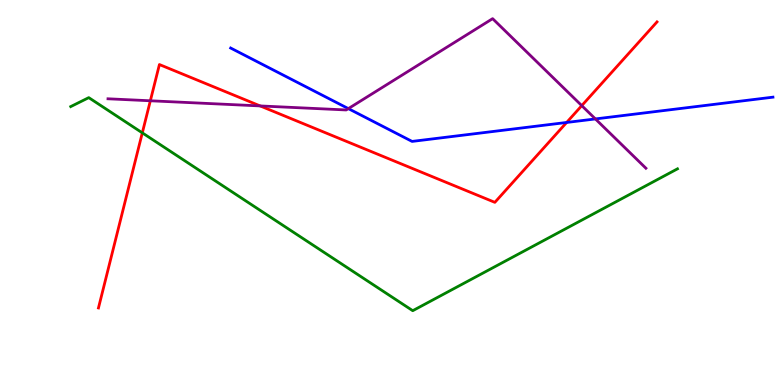[{'lines': ['blue', 'red'], 'intersections': [{'x': 7.31, 'y': 6.82}]}, {'lines': ['green', 'red'], 'intersections': [{'x': 1.84, 'y': 6.55}]}, {'lines': ['purple', 'red'], 'intersections': [{'x': 1.94, 'y': 7.38}, {'x': 3.36, 'y': 7.25}, {'x': 7.51, 'y': 7.26}]}, {'lines': ['blue', 'green'], 'intersections': []}, {'lines': ['blue', 'purple'], 'intersections': [{'x': 4.49, 'y': 7.18}, {'x': 7.68, 'y': 6.91}]}, {'lines': ['green', 'purple'], 'intersections': []}]